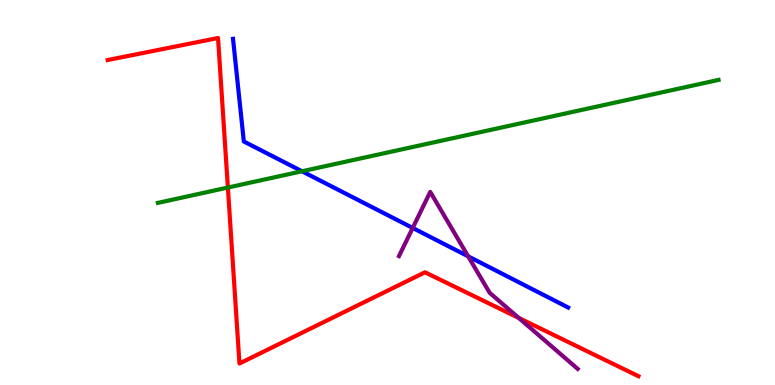[{'lines': ['blue', 'red'], 'intersections': []}, {'lines': ['green', 'red'], 'intersections': [{'x': 2.94, 'y': 5.13}]}, {'lines': ['purple', 'red'], 'intersections': [{'x': 6.69, 'y': 1.74}]}, {'lines': ['blue', 'green'], 'intersections': [{'x': 3.9, 'y': 5.55}]}, {'lines': ['blue', 'purple'], 'intersections': [{'x': 5.33, 'y': 4.08}, {'x': 6.04, 'y': 3.34}]}, {'lines': ['green', 'purple'], 'intersections': []}]